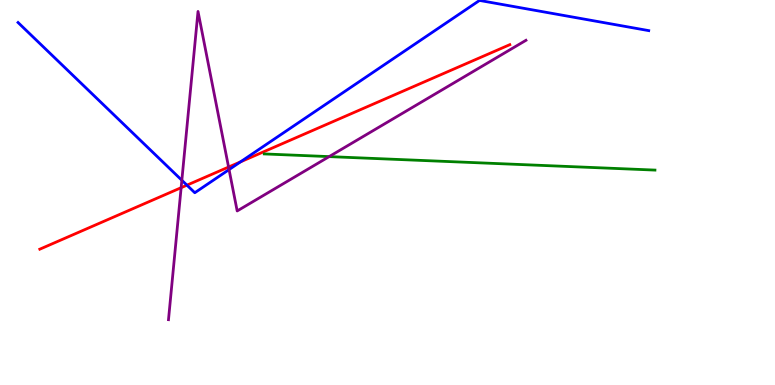[{'lines': ['blue', 'red'], 'intersections': [{'x': 2.41, 'y': 5.19}, {'x': 3.1, 'y': 5.8}]}, {'lines': ['green', 'red'], 'intersections': []}, {'lines': ['purple', 'red'], 'intersections': [{'x': 2.34, 'y': 5.12}, {'x': 2.95, 'y': 5.66}]}, {'lines': ['blue', 'green'], 'intersections': []}, {'lines': ['blue', 'purple'], 'intersections': [{'x': 2.35, 'y': 5.32}, {'x': 2.96, 'y': 5.6}]}, {'lines': ['green', 'purple'], 'intersections': [{'x': 4.25, 'y': 5.93}]}]